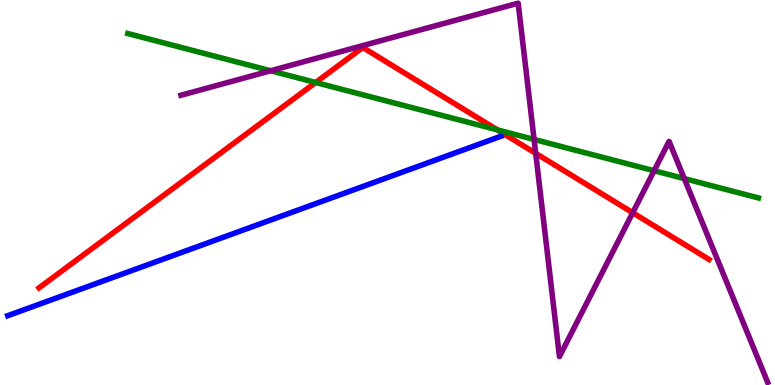[{'lines': ['blue', 'red'], 'intersections': []}, {'lines': ['green', 'red'], 'intersections': [{'x': 4.07, 'y': 7.86}, {'x': 6.42, 'y': 6.63}]}, {'lines': ['purple', 'red'], 'intersections': [{'x': 6.91, 'y': 6.02}, {'x': 8.16, 'y': 4.47}]}, {'lines': ['blue', 'green'], 'intersections': []}, {'lines': ['blue', 'purple'], 'intersections': []}, {'lines': ['green', 'purple'], 'intersections': [{'x': 3.49, 'y': 8.16}, {'x': 6.89, 'y': 6.38}, {'x': 8.44, 'y': 5.57}, {'x': 8.83, 'y': 5.36}]}]